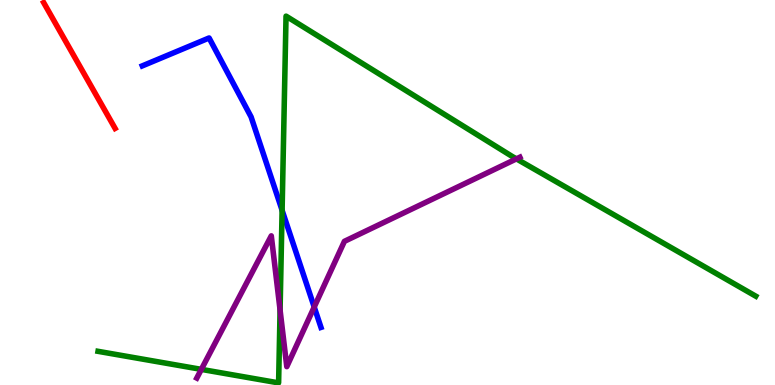[{'lines': ['blue', 'red'], 'intersections': []}, {'lines': ['green', 'red'], 'intersections': []}, {'lines': ['purple', 'red'], 'intersections': []}, {'lines': ['blue', 'green'], 'intersections': [{'x': 3.64, 'y': 4.54}]}, {'lines': ['blue', 'purple'], 'intersections': [{'x': 4.05, 'y': 2.03}]}, {'lines': ['green', 'purple'], 'intersections': [{'x': 2.6, 'y': 0.406}, {'x': 3.61, 'y': 1.95}, {'x': 6.66, 'y': 5.87}]}]